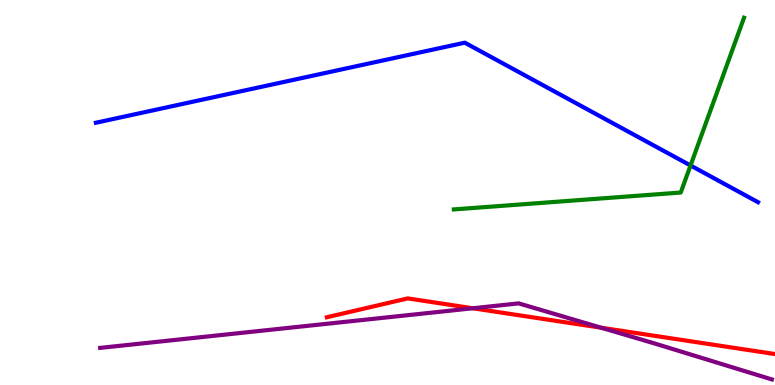[{'lines': ['blue', 'red'], 'intersections': []}, {'lines': ['green', 'red'], 'intersections': []}, {'lines': ['purple', 'red'], 'intersections': [{'x': 6.1, 'y': 1.99}, {'x': 7.76, 'y': 1.49}]}, {'lines': ['blue', 'green'], 'intersections': [{'x': 8.91, 'y': 5.7}]}, {'lines': ['blue', 'purple'], 'intersections': []}, {'lines': ['green', 'purple'], 'intersections': []}]